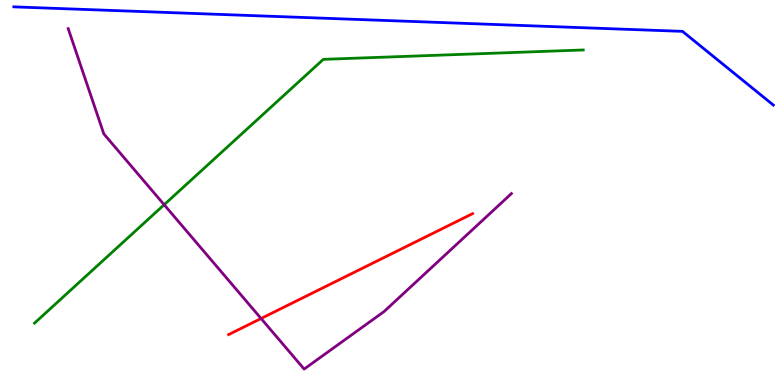[{'lines': ['blue', 'red'], 'intersections': []}, {'lines': ['green', 'red'], 'intersections': []}, {'lines': ['purple', 'red'], 'intersections': [{'x': 3.37, 'y': 1.73}]}, {'lines': ['blue', 'green'], 'intersections': []}, {'lines': ['blue', 'purple'], 'intersections': []}, {'lines': ['green', 'purple'], 'intersections': [{'x': 2.12, 'y': 4.68}]}]